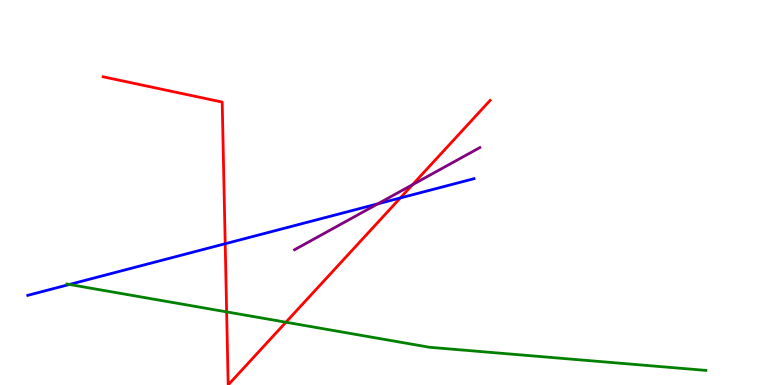[{'lines': ['blue', 'red'], 'intersections': [{'x': 2.91, 'y': 3.67}, {'x': 5.17, 'y': 4.86}]}, {'lines': ['green', 'red'], 'intersections': [{'x': 2.92, 'y': 1.9}, {'x': 3.69, 'y': 1.63}]}, {'lines': ['purple', 'red'], 'intersections': [{'x': 5.32, 'y': 5.2}]}, {'lines': ['blue', 'green'], 'intersections': [{'x': 0.896, 'y': 2.61}]}, {'lines': ['blue', 'purple'], 'intersections': [{'x': 4.88, 'y': 4.71}]}, {'lines': ['green', 'purple'], 'intersections': []}]